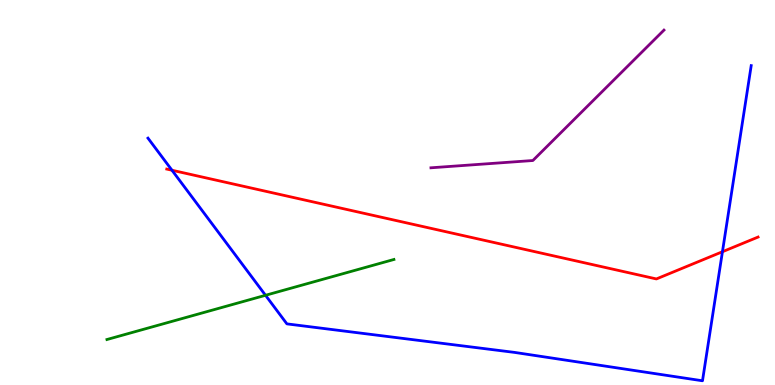[{'lines': ['blue', 'red'], 'intersections': [{'x': 2.22, 'y': 5.58}, {'x': 9.32, 'y': 3.46}]}, {'lines': ['green', 'red'], 'intersections': []}, {'lines': ['purple', 'red'], 'intersections': []}, {'lines': ['blue', 'green'], 'intersections': [{'x': 3.43, 'y': 2.33}]}, {'lines': ['blue', 'purple'], 'intersections': []}, {'lines': ['green', 'purple'], 'intersections': []}]